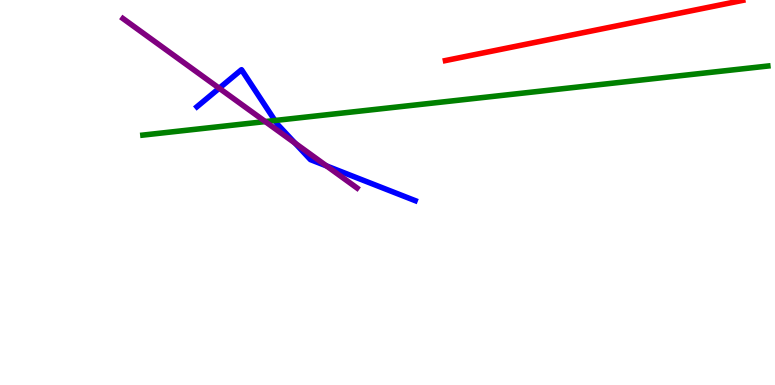[{'lines': ['blue', 'red'], 'intersections': []}, {'lines': ['green', 'red'], 'intersections': []}, {'lines': ['purple', 'red'], 'intersections': []}, {'lines': ['blue', 'green'], 'intersections': [{'x': 3.55, 'y': 6.87}]}, {'lines': ['blue', 'purple'], 'intersections': [{'x': 2.83, 'y': 7.71}, {'x': 3.81, 'y': 6.28}, {'x': 4.21, 'y': 5.69}]}, {'lines': ['green', 'purple'], 'intersections': [{'x': 3.42, 'y': 6.84}]}]